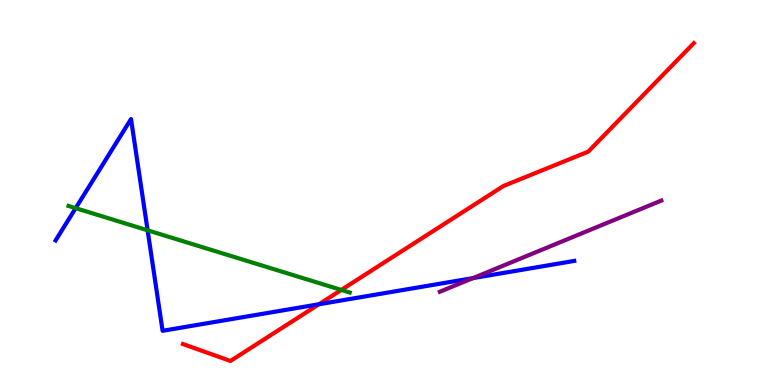[{'lines': ['blue', 'red'], 'intersections': [{'x': 4.12, 'y': 2.1}]}, {'lines': ['green', 'red'], 'intersections': [{'x': 4.4, 'y': 2.47}]}, {'lines': ['purple', 'red'], 'intersections': []}, {'lines': ['blue', 'green'], 'intersections': [{'x': 0.976, 'y': 4.59}, {'x': 1.9, 'y': 4.02}]}, {'lines': ['blue', 'purple'], 'intersections': [{'x': 6.1, 'y': 2.78}]}, {'lines': ['green', 'purple'], 'intersections': []}]